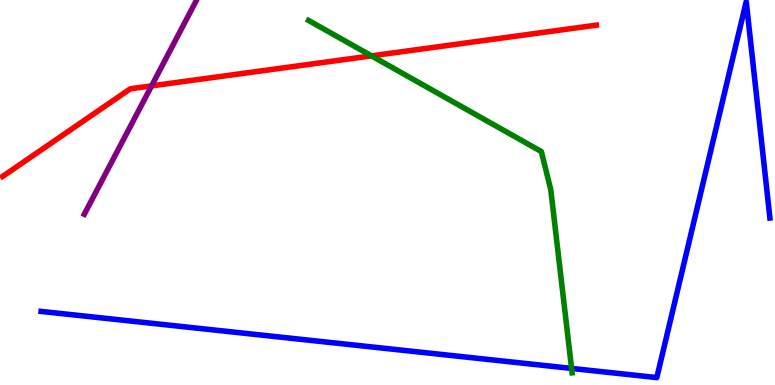[{'lines': ['blue', 'red'], 'intersections': []}, {'lines': ['green', 'red'], 'intersections': [{'x': 4.79, 'y': 8.55}]}, {'lines': ['purple', 'red'], 'intersections': [{'x': 1.96, 'y': 7.77}]}, {'lines': ['blue', 'green'], 'intersections': [{'x': 7.38, 'y': 0.431}]}, {'lines': ['blue', 'purple'], 'intersections': []}, {'lines': ['green', 'purple'], 'intersections': []}]